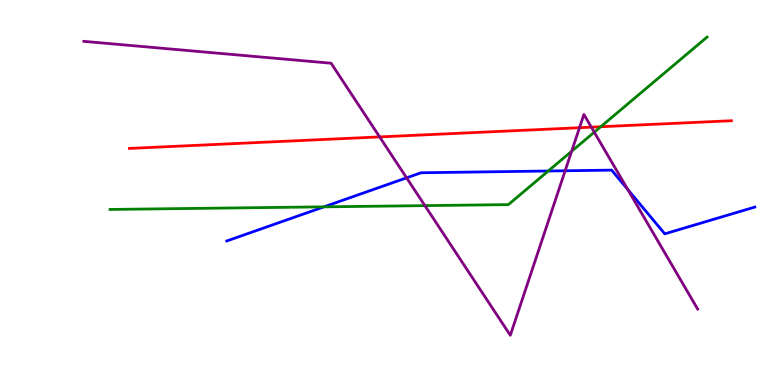[{'lines': ['blue', 'red'], 'intersections': []}, {'lines': ['green', 'red'], 'intersections': [{'x': 7.75, 'y': 6.71}]}, {'lines': ['purple', 'red'], 'intersections': [{'x': 4.9, 'y': 6.44}, {'x': 7.48, 'y': 6.68}, {'x': 7.63, 'y': 6.7}]}, {'lines': ['blue', 'green'], 'intersections': [{'x': 4.18, 'y': 4.63}, {'x': 7.07, 'y': 5.56}]}, {'lines': ['blue', 'purple'], 'intersections': [{'x': 5.25, 'y': 5.38}, {'x': 7.29, 'y': 5.56}, {'x': 8.1, 'y': 5.08}]}, {'lines': ['green', 'purple'], 'intersections': [{'x': 5.48, 'y': 4.66}, {'x': 7.38, 'y': 6.07}, {'x': 7.67, 'y': 6.57}]}]